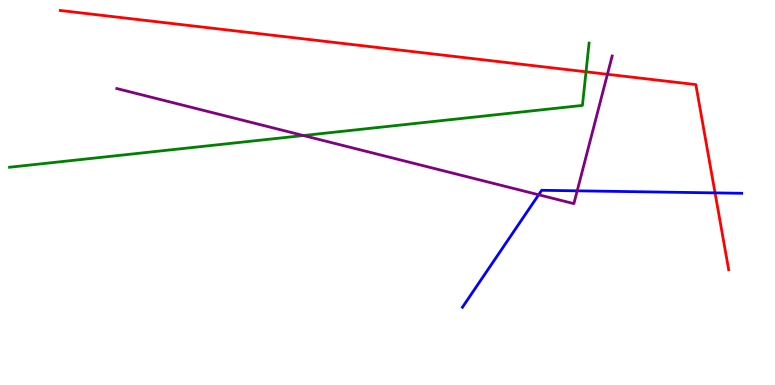[{'lines': ['blue', 'red'], 'intersections': [{'x': 9.23, 'y': 4.99}]}, {'lines': ['green', 'red'], 'intersections': [{'x': 7.56, 'y': 8.14}]}, {'lines': ['purple', 'red'], 'intersections': [{'x': 7.84, 'y': 8.07}]}, {'lines': ['blue', 'green'], 'intersections': []}, {'lines': ['blue', 'purple'], 'intersections': [{'x': 6.95, 'y': 4.94}, {'x': 7.45, 'y': 5.04}]}, {'lines': ['green', 'purple'], 'intersections': [{'x': 3.91, 'y': 6.48}]}]